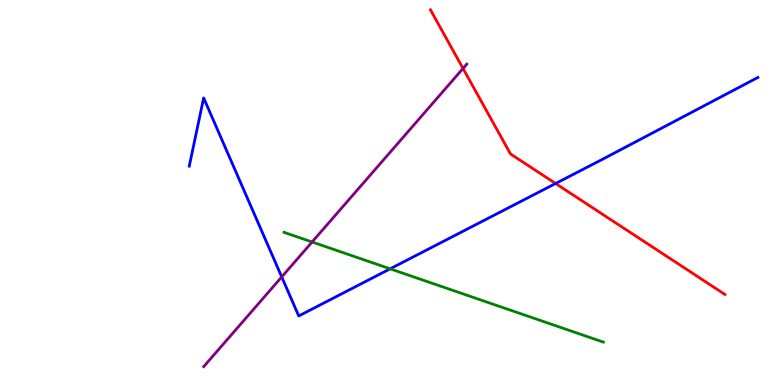[{'lines': ['blue', 'red'], 'intersections': [{'x': 7.17, 'y': 5.23}]}, {'lines': ['green', 'red'], 'intersections': []}, {'lines': ['purple', 'red'], 'intersections': [{'x': 5.97, 'y': 8.22}]}, {'lines': ['blue', 'green'], 'intersections': [{'x': 5.03, 'y': 3.02}]}, {'lines': ['blue', 'purple'], 'intersections': [{'x': 3.64, 'y': 2.81}]}, {'lines': ['green', 'purple'], 'intersections': [{'x': 4.03, 'y': 3.71}]}]